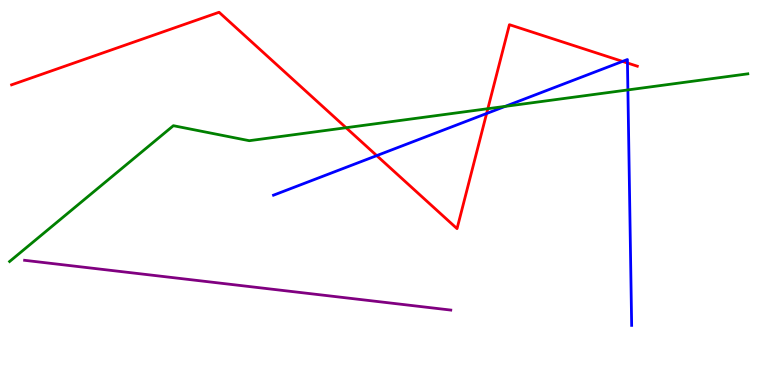[{'lines': ['blue', 'red'], 'intersections': [{'x': 4.86, 'y': 5.96}, {'x': 6.28, 'y': 7.05}, {'x': 8.03, 'y': 8.41}, {'x': 8.1, 'y': 8.36}]}, {'lines': ['green', 'red'], 'intersections': [{'x': 4.47, 'y': 6.68}, {'x': 6.29, 'y': 7.18}]}, {'lines': ['purple', 'red'], 'intersections': []}, {'lines': ['blue', 'green'], 'intersections': [{'x': 6.52, 'y': 7.24}, {'x': 8.1, 'y': 7.66}]}, {'lines': ['blue', 'purple'], 'intersections': []}, {'lines': ['green', 'purple'], 'intersections': []}]